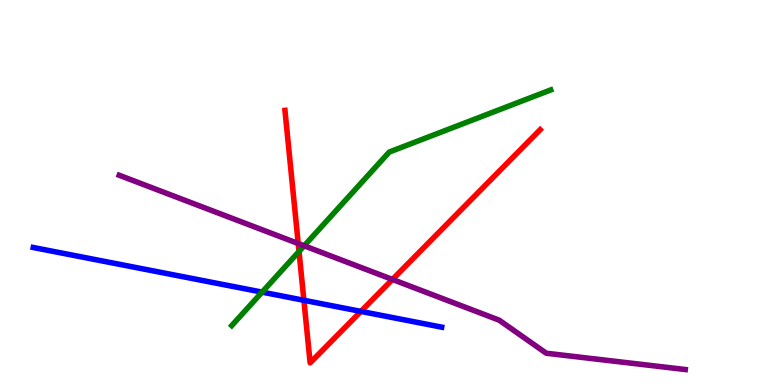[{'lines': ['blue', 'red'], 'intersections': [{'x': 3.92, 'y': 2.2}, {'x': 4.66, 'y': 1.91}]}, {'lines': ['green', 'red'], 'intersections': [{'x': 3.86, 'y': 3.47}]}, {'lines': ['purple', 'red'], 'intersections': [{'x': 3.85, 'y': 3.67}, {'x': 5.06, 'y': 2.74}]}, {'lines': ['blue', 'green'], 'intersections': [{'x': 3.38, 'y': 2.41}]}, {'lines': ['blue', 'purple'], 'intersections': []}, {'lines': ['green', 'purple'], 'intersections': [{'x': 3.92, 'y': 3.62}]}]